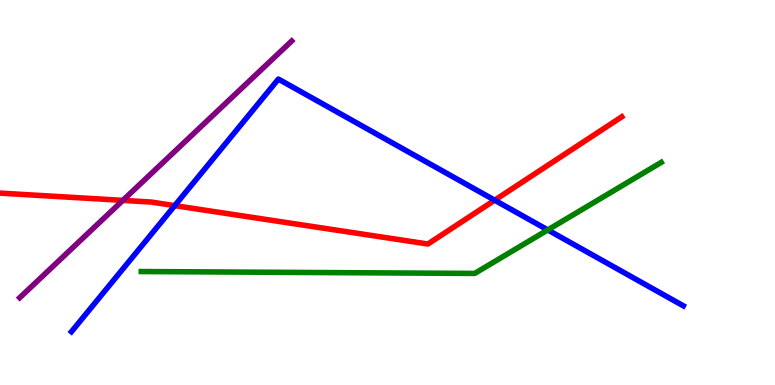[{'lines': ['blue', 'red'], 'intersections': [{'x': 2.25, 'y': 4.66}, {'x': 6.38, 'y': 4.8}]}, {'lines': ['green', 'red'], 'intersections': []}, {'lines': ['purple', 'red'], 'intersections': [{'x': 1.59, 'y': 4.8}]}, {'lines': ['blue', 'green'], 'intersections': [{'x': 7.07, 'y': 4.03}]}, {'lines': ['blue', 'purple'], 'intersections': []}, {'lines': ['green', 'purple'], 'intersections': []}]